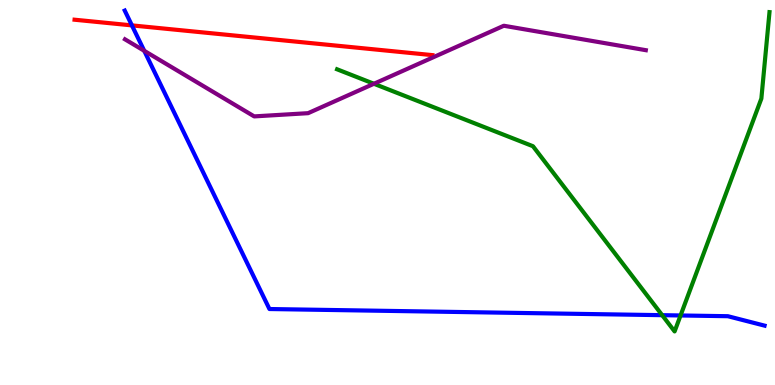[{'lines': ['blue', 'red'], 'intersections': [{'x': 1.7, 'y': 9.34}]}, {'lines': ['green', 'red'], 'intersections': []}, {'lines': ['purple', 'red'], 'intersections': []}, {'lines': ['blue', 'green'], 'intersections': [{'x': 8.54, 'y': 1.81}, {'x': 8.78, 'y': 1.81}]}, {'lines': ['blue', 'purple'], 'intersections': [{'x': 1.86, 'y': 8.68}]}, {'lines': ['green', 'purple'], 'intersections': [{'x': 4.82, 'y': 7.82}]}]